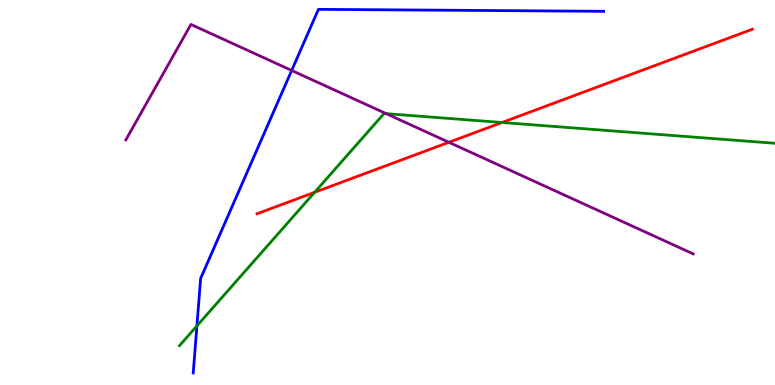[{'lines': ['blue', 'red'], 'intersections': []}, {'lines': ['green', 'red'], 'intersections': [{'x': 4.06, 'y': 5.01}, {'x': 6.48, 'y': 6.82}]}, {'lines': ['purple', 'red'], 'intersections': [{'x': 5.79, 'y': 6.3}]}, {'lines': ['blue', 'green'], 'intersections': [{'x': 2.54, 'y': 1.54}]}, {'lines': ['blue', 'purple'], 'intersections': [{'x': 3.76, 'y': 8.17}]}, {'lines': ['green', 'purple'], 'intersections': [{'x': 4.98, 'y': 7.05}]}]